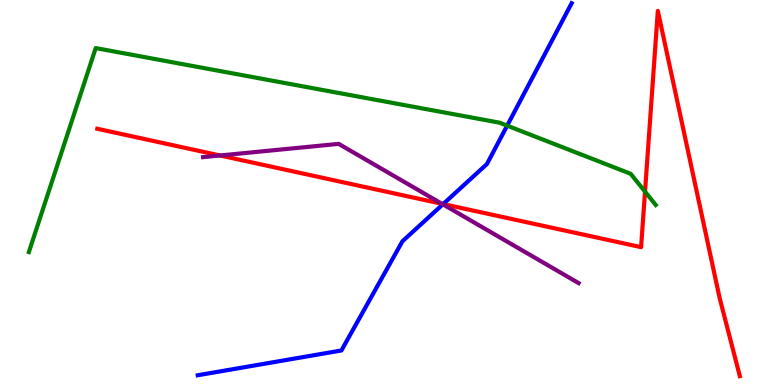[{'lines': ['blue', 'red'], 'intersections': [{'x': 5.72, 'y': 4.7}]}, {'lines': ['green', 'red'], 'intersections': [{'x': 8.32, 'y': 5.02}]}, {'lines': ['purple', 'red'], 'intersections': [{'x': 2.84, 'y': 5.96}, {'x': 5.7, 'y': 4.71}]}, {'lines': ['blue', 'green'], 'intersections': [{'x': 6.54, 'y': 6.74}]}, {'lines': ['blue', 'purple'], 'intersections': [{'x': 5.71, 'y': 4.69}]}, {'lines': ['green', 'purple'], 'intersections': []}]